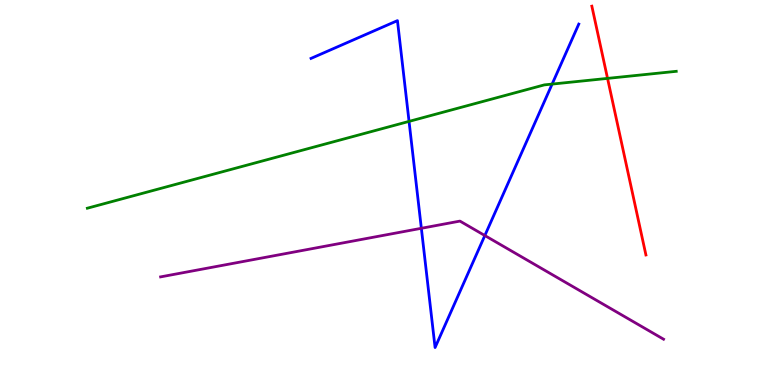[{'lines': ['blue', 'red'], 'intersections': []}, {'lines': ['green', 'red'], 'intersections': [{'x': 7.84, 'y': 7.96}]}, {'lines': ['purple', 'red'], 'intersections': []}, {'lines': ['blue', 'green'], 'intersections': [{'x': 5.28, 'y': 6.85}, {'x': 7.12, 'y': 7.82}]}, {'lines': ['blue', 'purple'], 'intersections': [{'x': 5.44, 'y': 4.07}, {'x': 6.26, 'y': 3.88}]}, {'lines': ['green', 'purple'], 'intersections': []}]